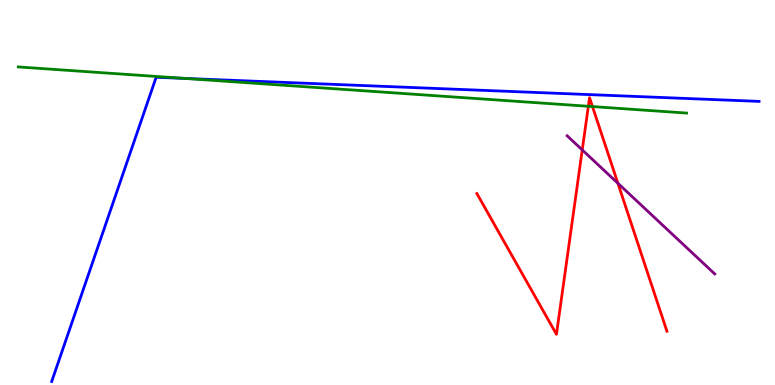[{'lines': ['blue', 'red'], 'intersections': []}, {'lines': ['green', 'red'], 'intersections': [{'x': 7.59, 'y': 7.24}, {'x': 7.64, 'y': 7.23}]}, {'lines': ['purple', 'red'], 'intersections': [{'x': 7.51, 'y': 6.11}, {'x': 7.97, 'y': 5.24}]}, {'lines': ['blue', 'green'], 'intersections': [{'x': 2.38, 'y': 7.96}]}, {'lines': ['blue', 'purple'], 'intersections': []}, {'lines': ['green', 'purple'], 'intersections': []}]